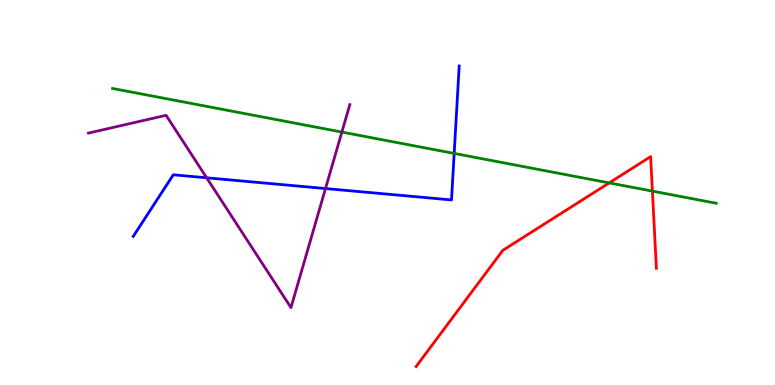[{'lines': ['blue', 'red'], 'intersections': []}, {'lines': ['green', 'red'], 'intersections': [{'x': 7.86, 'y': 5.25}, {'x': 8.42, 'y': 5.04}]}, {'lines': ['purple', 'red'], 'intersections': []}, {'lines': ['blue', 'green'], 'intersections': [{'x': 5.86, 'y': 6.01}]}, {'lines': ['blue', 'purple'], 'intersections': [{'x': 2.67, 'y': 5.38}, {'x': 4.2, 'y': 5.1}]}, {'lines': ['green', 'purple'], 'intersections': [{'x': 4.41, 'y': 6.57}]}]